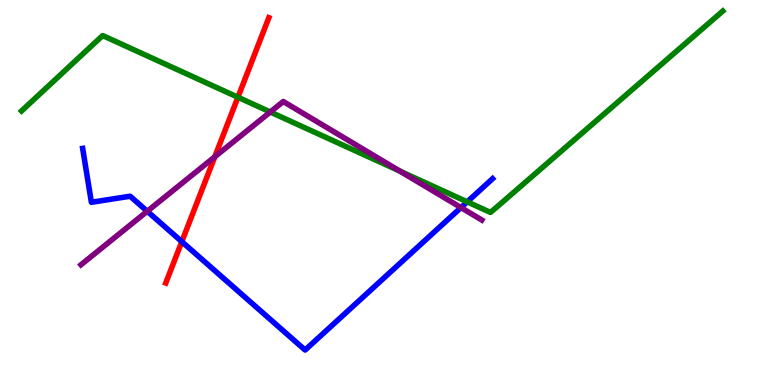[{'lines': ['blue', 'red'], 'intersections': [{'x': 2.35, 'y': 3.72}]}, {'lines': ['green', 'red'], 'intersections': [{'x': 3.07, 'y': 7.47}]}, {'lines': ['purple', 'red'], 'intersections': [{'x': 2.77, 'y': 5.93}]}, {'lines': ['blue', 'green'], 'intersections': [{'x': 6.03, 'y': 4.76}]}, {'lines': ['blue', 'purple'], 'intersections': [{'x': 1.9, 'y': 4.51}, {'x': 5.95, 'y': 4.61}]}, {'lines': ['green', 'purple'], 'intersections': [{'x': 3.49, 'y': 7.09}, {'x': 5.16, 'y': 5.56}]}]